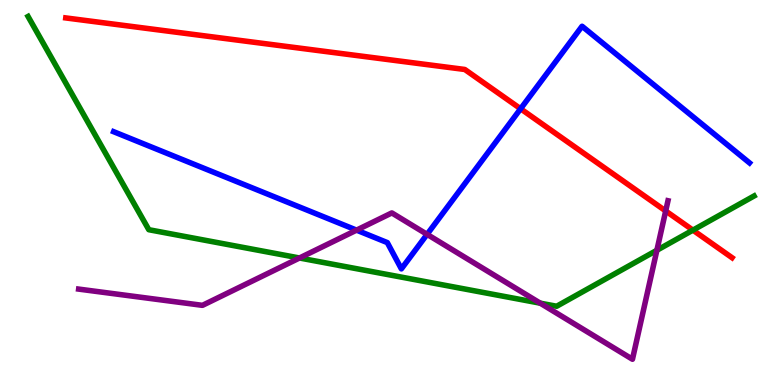[{'lines': ['blue', 'red'], 'intersections': [{'x': 6.72, 'y': 7.17}]}, {'lines': ['green', 'red'], 'intersections': [{'x': 8.94, 'y': 4.02}]}, {'lines': ['purple', 'red'], 'intersections': [{'x': 8.59, 'y': 4.52}]}, {'lines': ['blue', 'green'], 'intersections': []}, {'lines': ['blue', 'purple'], 'intersections': [{'x': 4.6, 'y': 4.02}, {'x': 5.51, 'y': 3.91}]}, {'lines': ['green', 'purple'], 'intersections': [{'x': 3.86, 'y': 3.3}, {'x': 6.97, 'y': 2.13}, {'x': 8.48, 'y': 3.5}]}]